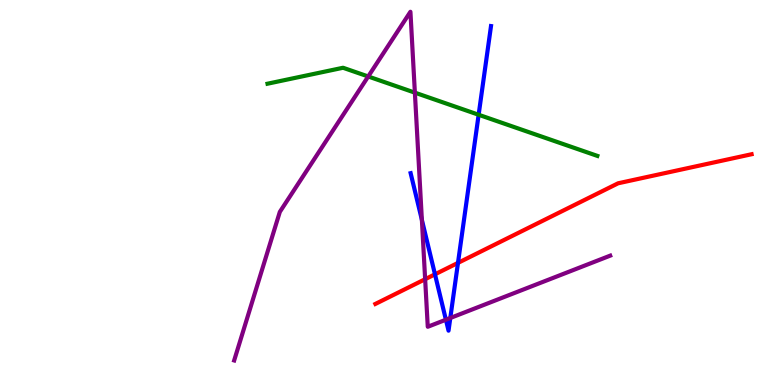[{'lines': ['blue', 'red'], 'intersections': [{'x': 5.61, 'y': 2.87}, {'x': 5.91, 'y': 3.17}]}, {'lines': ['green', 'red'], 'intersections': []}, {'lines': ['purple', 'red'], 'intersections': [{'x': 5.49, 'y': 2.75}]}, {'lines': ['blue', 'green'], 'intersections': [{'x': 6.18, 'y': 7.02}]}, {'lines': ['blue', 'purple'], 'intersections': [{'x': 5.44, 'y': 4.29}, {'x': 5.75, 'y': 1.7}, {'x': 5.81, 'y': 1.74}]}, {'lines': ['green', 'purple'], 'intersections': [{'x': 4.75, 'y': 8.01}, {'x': 5.35, 'y': 7.59}]}]